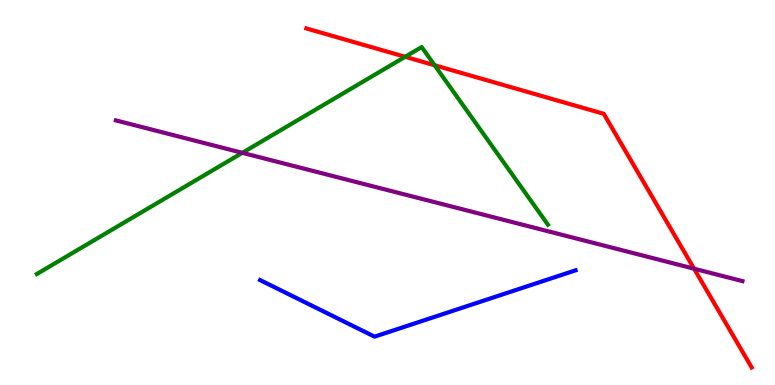[{'lines': ['blue', 'red'], 'intersections': []}, {'lines': ['green', 'red'], 'intersections': [{'x': 5.23, 'y': 8.52}, {'x': 5.61, 'y': 8.3}]}, {'lines': ['purple', 'red'], 'intersections': [{'x': 8.96, 'y': 3.02}]}, {'lines': ['blue', 'green'], 'intersections': []}, {'lines': ['blue', 'purple'], 'intersections': []}, {'lines': ['green', 'purple'], 'intersections': [{'x': 3.13, 'y': 6.03}]}]